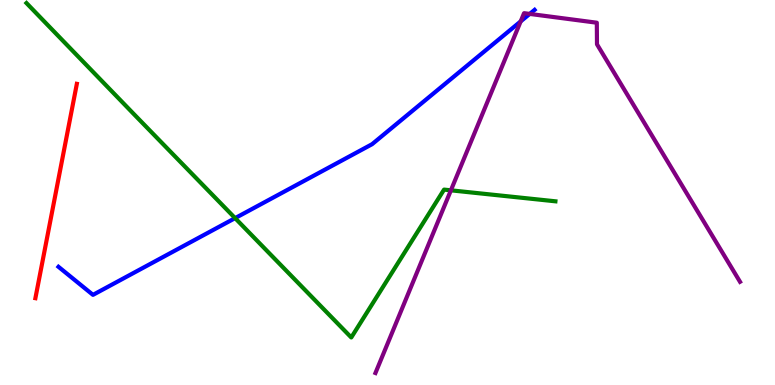[{'lines': ['blue', 'red'], 'intersections': []}, {'lines': ['green', 'red'], 'intersections': []}, {'lines': ['purple', 'red'], 'intersections': []}, {'lines': ['blue', 'green'], 'intersections': [{'x': 3.03, 'y': 4.33}]}, {'lines': ['blue', 'purple'], 'intersections': [{'x': 6.72, 'y': 9.44}, {'x': 6.84, 'y': 9.64}]}, {'lines': ['green', 'purple'], 'intersections': [{'x': 5.82, 'y': 5.06}]}]